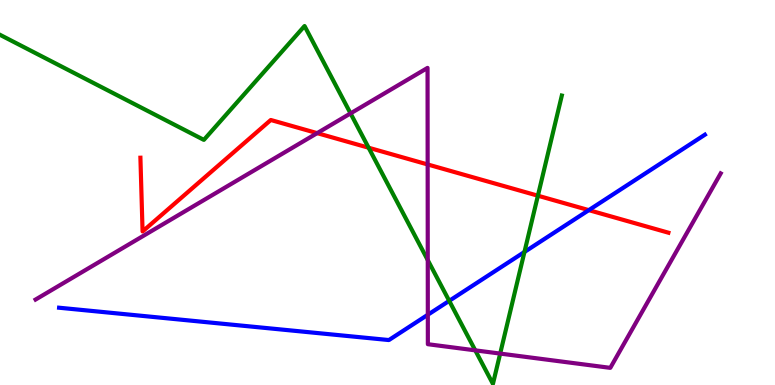[{'lines': ['blue', 'red'], 'intersections': [{'x': 7.6, 'y': 4.54}]}, {'lines': ['green', 'red'], 'intersections': [{'x': 4.76, 'y': 6.16}, {'x': 6.94, 'y': 4.92}]}, {'lines': ['purple', 'red'], 'intersections': [{'x': 4.09, 'y': 6.54}, {'x': 5.52, 'y': 5.73}]}, {'lines': ['blue', 'green'], 'intersections': [{'x': 5.8, 'y': 2.19}, {'x': 6.77, 'y': 3.46}]}, {'lines': ['blue', 'purple'], 'intersections': [{'x': 5.52, 'y': 1.82}]}, {'lines': ['green', 'purple'], 'intersections': [{'x': 4.52, 'y': 7.05}, {'x': 5.52, 'y': 3.24}, {'x': 6.13, 'y': 0.9}, {'x': 6.45, 'y': 0.816}]}]